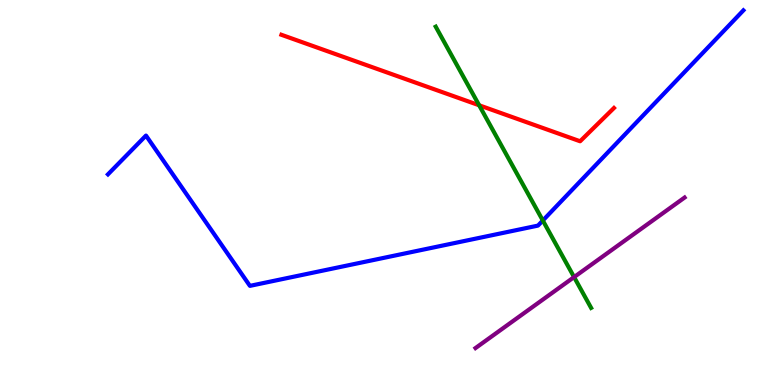[{'lines': ['blue', 'red'], 'intersections': []}, {'lines': ['green', 'red'], 'intersections': [{'x': 6.18, 'y': 7.27}]}, {'lines': ['purple', 'red'], 'intersections': []}, {'lines': ['blue', 'green'], 'intersections': [{'x': 7.0, 'y': 4.27}]}, {'lines': ['blue', 'purple'], 'intersections': []}, {'lines': ['green', 'purple'], 'intersections': [{'x': 7.41, 'y': 2.8}]}]